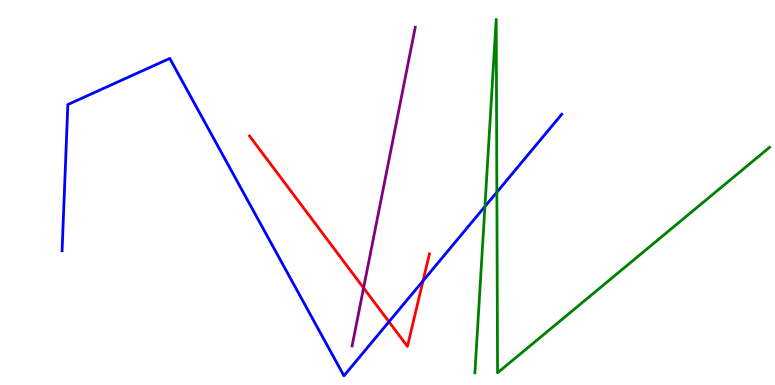[{'lines': ['blue', 'red'], 'intersections': [{'x': 5.02, 'y': 1.64}, {'x': 5.46, 'y': 2.71}]}, {'lines': ['green', 'red'], 'intersections': []}, {'lines': ['purple', 'red'], 'intersections': [{'x': 4.69, 'y': 2.52}]}, {'lines': ['blue', 'green'], 'intersections': [{'x': 6.26, 'y': 4.64}, {'x': 6.41, 'y': 5.01}]}, {'lines': ['blue', 'purple'], 'intersections': []}, {'lines': ['green', 'purple'], 'intersections': []}]